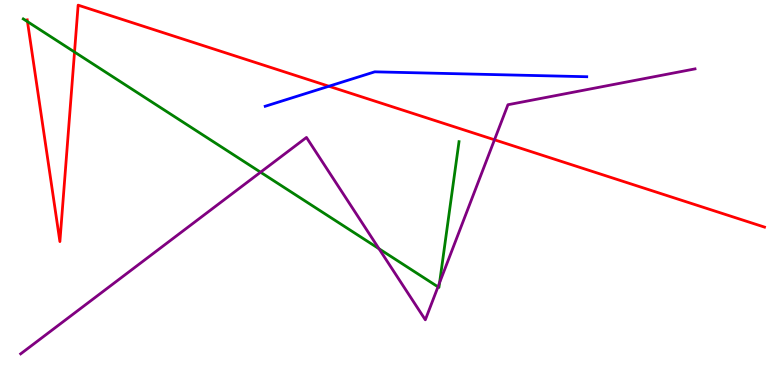[{'lines': ['blue', 'red'], 'intersections': [{'x': 4.24, 'y': 7.76}]}, {'lines': ['green', 'red'], 'intersections': [{'x': 0.354, 'y': 9.44}, {'x': 0.962, 'y': 8.65}]}, {'lines': ['purple', 'red'], 'intersections': [{'x': 6.38, 'y': 6.37}]}, {'lines': ['blue', 'green'], 'intersections': []}, {'lines': ['blue', 'purple'], 'intersections': []}, {'lines': ['green', 'purple'], 'intersections': [{'x': 3.36, 'y': 5.53}, {'x': 4.89, 'y': 3.54}, {'x': 5.65, 'y': 2.55}, {'x': 5.67, 'y': 2.66}]}]